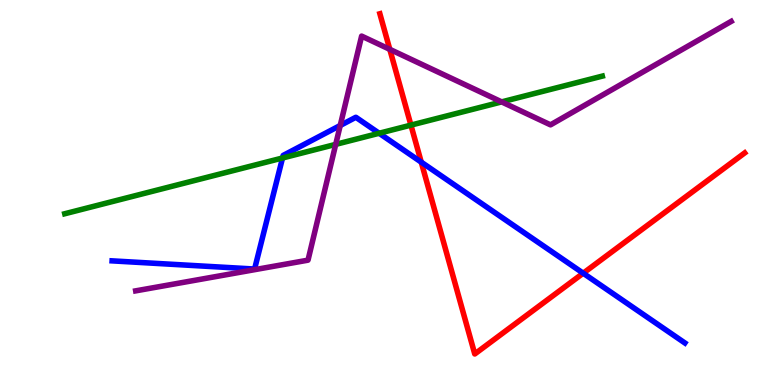[{'lines': ['blue', 'red'], 'intersections': [{'x': 5.44, 'y': 5.79}, {'x': 7.53, 'y': 2.9}]}, {'lines': ['green', 'red'], 'intersections': [{'x': 5.3, 'y': 6.75}]}, {'lines': ['purple', 'red'], 'intersections': [{'x': 5.03, 'y': 8.72}]}, {'lines': ['blue', 'green'], 'intersections': [{'x': 3.65, 'y': 5.9}, {'x': 4.89, 'y': 6.54}]}, {'lines': ['blue', 'purple'], 'intersections': [{'x': 4.39, 'y': 6.74}]}, {'lines': ['green', 'purple'], 'intersections': [{'x': 4.33, 'y': 6.25}, {'x': 6.47, 'y': 7.35}]}]